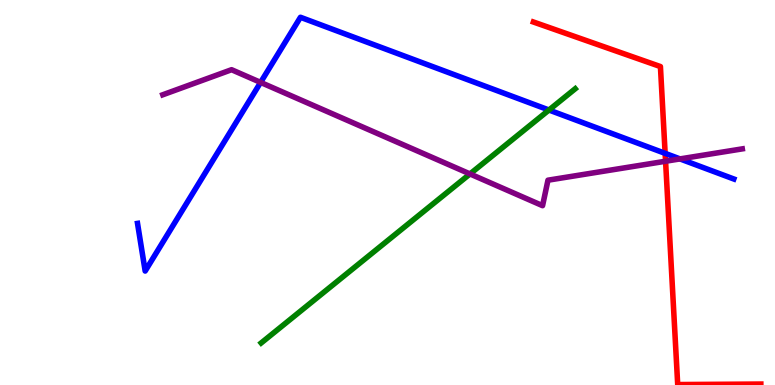[{'lines': ['blue', 'red'], 'intersections': [{'x': 8.58, 'y': 6.02}]}, {'lines': ['green', 'red'], 'intersections': []}, {'lines': ['purple', 'red'], 'intersections': [{'x': 8.59, 'y': 5.81}]}, {'lines': ['blue', 'green'], 'intersections': [{'x': 7.08, 'y': 7.14}]}, {'lines': ['blue', 'purple'], 'intersections': [{'x': 3.36, 'y': 7.86}, {'x': 8.77, 'y': 5.87}]}, {'lines': ['green', 'purple'], 'intersections': [{'x': 6.06, 'y': 5.48}]}]